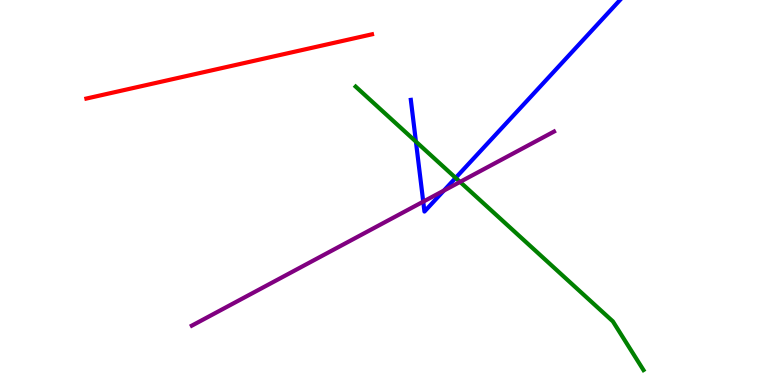[{'lines': ['blue', 'red'], 'intersections': []}, {'lines': ['green', 'red'], 'intersections': []}, {'lines': ['purple', 'red'], 'intersections': []}, {'lines': ['blue', 'green'], 'intersections': [{'x': 5.37, 'y': 6.32}, {'x': 5.88, 'y': 5.38}]}, {'lines': ['blue', 'purple'], 'intersections': [{'x': 5.46, 'y': 4.76}, {'x': 5.73, 'y': 5.05}]}, {'lines': ['green', 'purple'], 'intersections': [{'x': 5.94, 'y': 5.28}]}]